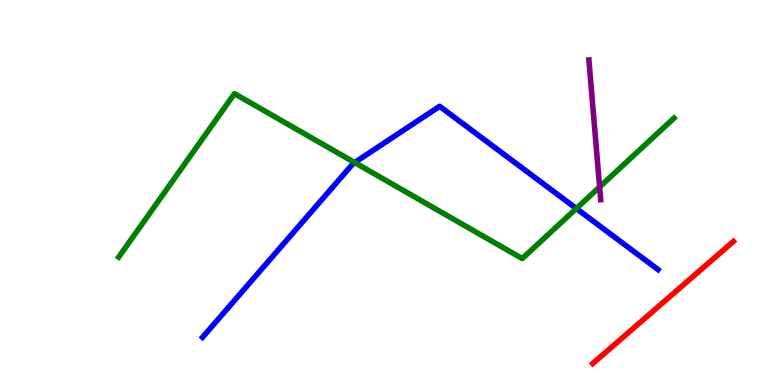[{'lines': ['blue', 'red'], 'intersections': []}, {'lines': ['green', 'red'], 'intersections': []}, {'lines': ['purple', 'red'], 'intersections': []}, {'lines': ['blue', 'green'], 'intersections': [{'x': 4.58, 'y': 5.78}, {'x': 7.44, 'y': 4.58}]}, {'lines': ['blue', 'purple'], 'intersections': []}, {'lines': ['green', 'purple'], 'intersections': [{'x': 7.74, 'y': 5.14}]}]